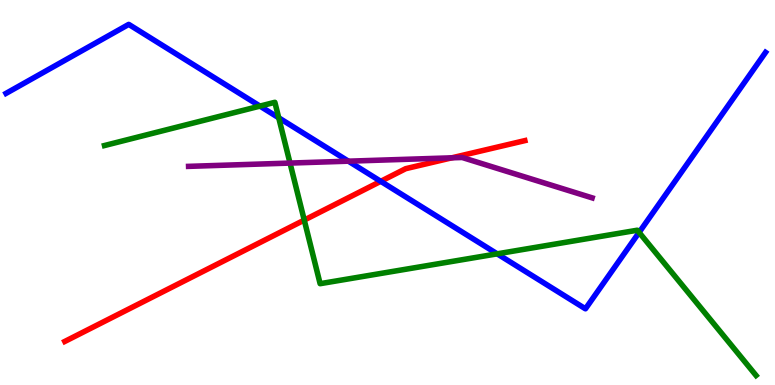[{'lines': ['blue', 'red'], 'intersections': [{'x': 4.91, 'y': 5.29}]}, {'lines': ['green', 'red'], 'intersections': [{'x': 3.93, 'y': 4.28}]}, {'lines': ['purple', 'red'], 'intersections': [{'x': 5.83, 'y': 5.9}]}, {'lines': ['blue', 'green'], 'intersections': [{'x': 3.35, 'y': 7.24}, {'x': 3.6, 'y': 6.94}, {'x': 6.42, 'y': 3.41}, {'x': 8.25, 'y': 3.96}]}, {'lines': ['blue', 'purple'], 'intersections': [{'x': 4.5, 'y': 5.81}]}, {'lines': ['green', 'purple'], 'intersections': [{'x': 3.74, 'y': 5.76}]}]